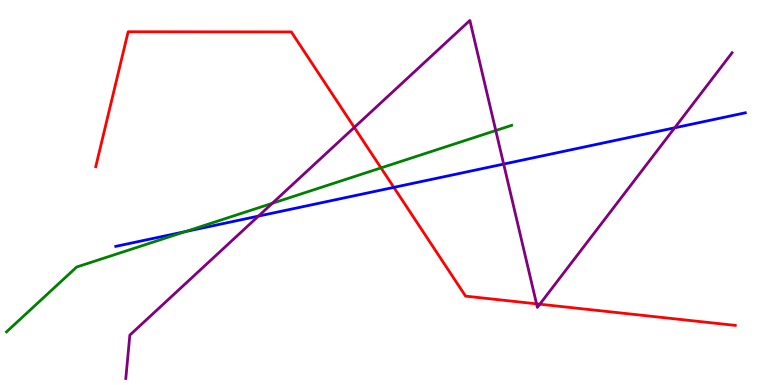[{'lines': ['blue', 'red'], 'intersections': [{'x': 5.08, 'y': 5.13}]}, {'lines': ['green', 'red'], 'intersections': [{'x': 4.92, 'y': 5.64}]}, {'lines': ['purple', 'red'], 'intersections': [{'x': 4.57, 'y': 6.69}, {'x': 6.92, 'y': 2.11}, {'x': 6.97, 'y': 2.1}]}, {'lines': ['blue', 'green'], 'intersections': [{'x': 2.39, 'y': 3.99}]}, {'lines': ['blue', 'purple'], 'intersections': [{'x': 3.34, 'y': 4.39}, {'x': 6.5, 'y': 5.74}, {'x': 8.71, 'y': 6.68}]}, {'lines': ['green', 'purple'], 'intersections': [{'x': 3.51, 'y': 4.72}, {'x': 6.4, 'y': 6.61}]}]